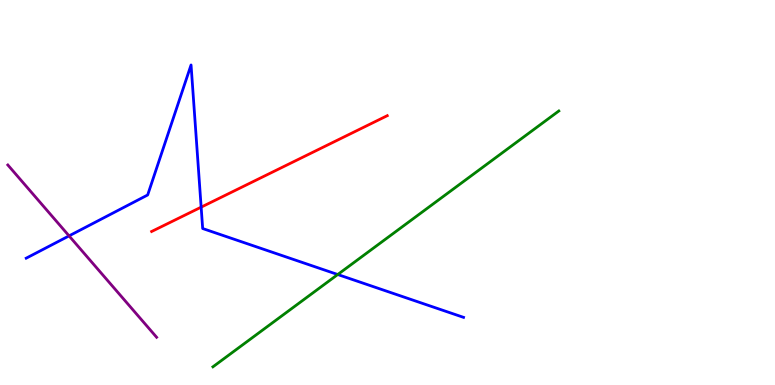[{'lines': ['blue', 'red'], 'intersections': [{'x': 2.6, 'y': 4.62}]}, {'lines': ['green', 'red'], 'intersections': []}, {'lines': ['purple', 'red'], 'intersections': []}, {'lines': ['blue', 'green'], 'intersections': [{'x': 4.36, 'y': 2.87}]}, {'lines': ['blue', 'purple'], 'intersections': [{'x': 0.891, 'y': 3.87}]}, {'lines': ['green', 'purple'], 'intersections': []}]